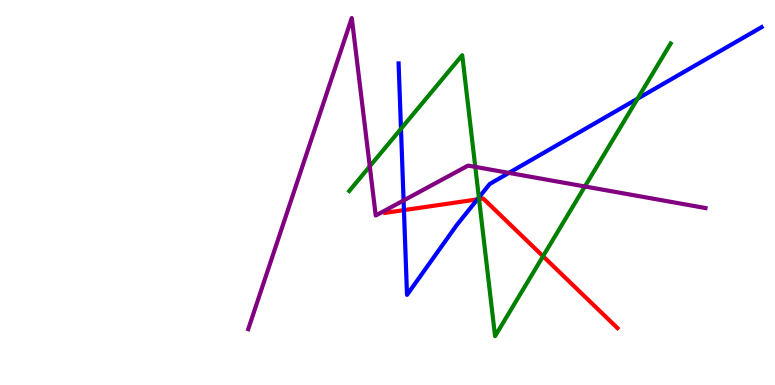[{'lines': ['blue', 'red'], 'intersections': [{'x': 5.21, 'y': 4.54}, {'x': 6.16, 'y': 4.82}]}, {'lines': ['green', 'red'], 'intersections': [{'x': 6.18, 'y': 4.83}, {'x': 7.01, 'y': 3.34}]}, {'lines': ['purple', 'red'], 'intersections': []}, {'lines': ['blue', 'green'], 'intersections': [{'x': 5.17, 'y': 6.65}, {'x': 6.18, 'y': 4.87}, {'x': 8.23, 'y': 7.44}]}, {'lines': ['blue', 'purple'], 'intersections': [{'x': 5.21, 'y': 4.79}, {'x': 6.57, 'y': 5.51}]}, {'lines': ['green', 'purple'], 'intersections': [{'x': 4.77, 'y': 5.68}, {'x': 6.13, 'y': 5.67}, {'x': 7.55, 'y': 5.16}]}]